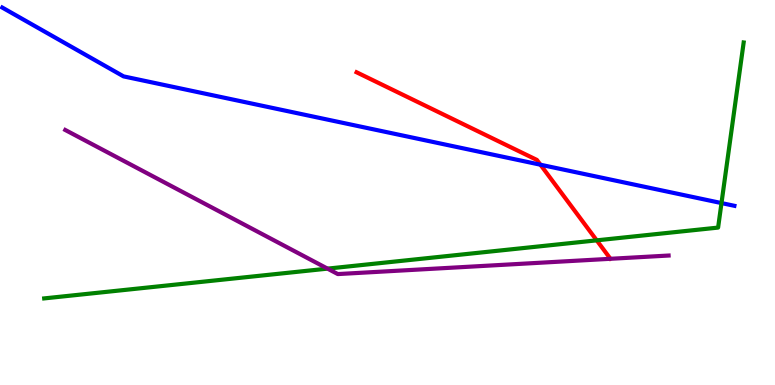[{'lines': ['blue', 'red'], 'intersections': [{'x': 6.97, 'y': 5.72}]}, {'lines': ['green', 'red'], 'intersections': [{'x': 7.7, 'y': 3.76}]}, {'lines': ['purple', 'red'], 'intersections': []}, {'lines': ['blue', 'green'], 'intersections': [{'x': 9.31, 'y': 4.73}]}, {'lines': ['blue', 'purple'], 'intersections': []}, {'lines': ['green', 'purple'], 'intersections': [{'x': 4.23, 'y': 3.02}]}]